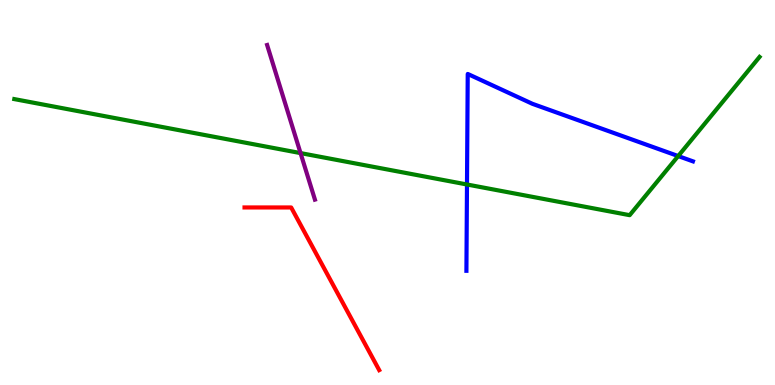[{'lines': ['blue', 'red'], 'intersections': []}, {'lines': ['green', 'red'], 'intersections': []}, {'lines': ['purple', 'red'], 'intersections': []}, {'lines': ['blue', 'green'], 'intersections': [{'x': 6.03, 'y': 5.21}, {'x': 8.75, 'y': 5.95}]}, {'lines': ['blue', 'purple'], 'intersections': []}, {'lines': ['green', 'purple'], 'intersections': [{'x': 3.88, 'y': 6.02}]}]